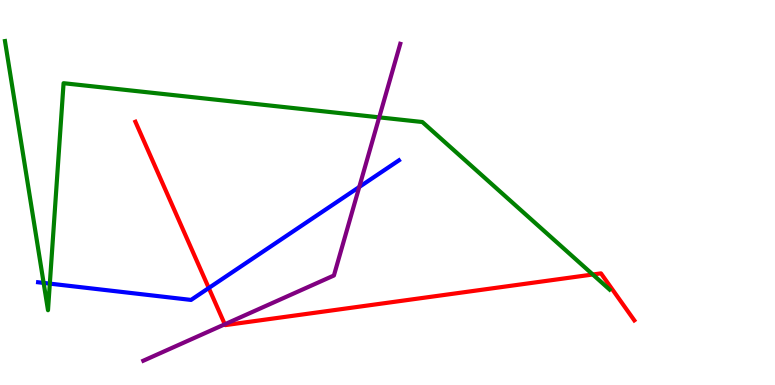[{'lines': ['blue', 'red'], 'intersections': [{'x': 2.69, 'y': 2.52}]}, {'lines': ['green', 'red'], 'intersections': [{'x': 7.65, 'y': 2.87}]}, {'lines': ['purple', 'red'], 'intersections': [{'x': 2.9, 'y': 1.58}]}, {'lines': ['blue', 'green'], 'intersections': [{'x': 0.563, 'y': 2.65}, {'x': 0.643, 'y': 2.63}]}, {'lines': ['blue', 'purple'], 'intersections': [{'x': 4.64, 'y': 5.14}]}, {'lines': ['green', 'purple'], 'intersections': [{'x': 4.89, 'y': 6.95}]}]